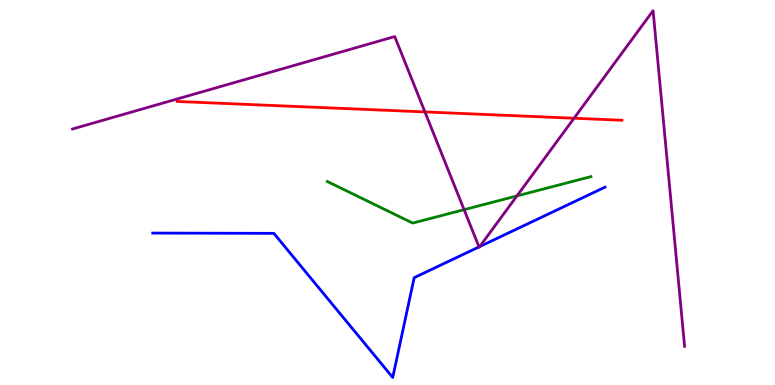[{'lines': ['blue', 'red'], 'intersections': []}, {'lines': ['green', 'red'], 'intersections': []}, {'lines': ['purple', 'red'], 'intersections': [{'x': 5.48, 'y': 7.09}, {'x': 7.41, 'y': 6.93}]}, {'lines': ['blue', 'green'], 'intersections': []}, {'lines': ['blue', 'purple'], 'intersections': [{'x': 6.18, 'y': 3.59}, {'x': 6.19, 'y': 3.6}]}, {'lines': ['green', 'purple'], 'intersections': [{'x': 5.99, 'y': 4.55}, {'x': 6.67, 'y': 4.91}]}]